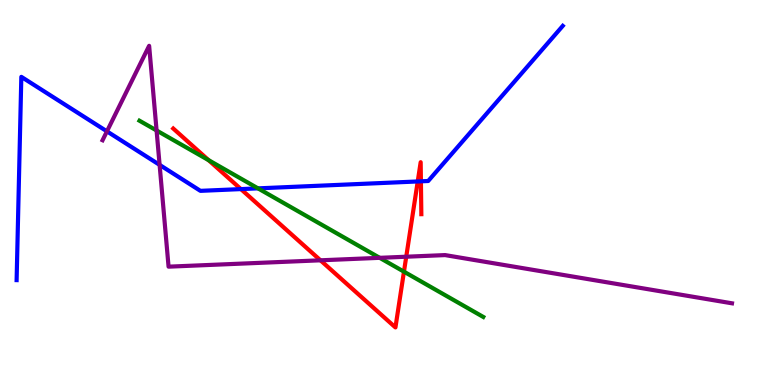[{'lines': ['blue', 'red'], 'intersections': [{'x': 3.11, 'y': 5.09}, {'x': 5.39, 'y': 5.29}, {'x': 5.43, 'y': 5.29}]}, {'lines': ['green', 'red'], 'intersections': [{'x': 2.69, 'y': 5.84}, {'x': 5.21, 'y': 2.94}]}, {'lines': ['purple', 'red'], 'intersections': [{'x': 4.13, 'y': 3.24}, {'x': 5.24, 'y': 3.33}]}, {'lines': ['blue', 'green'], 'intersections': [{'x': 3.33, 'y': 5.11}]}, {'lines': ['blue', 'purple'], 'intersections': [{'x': 1.38, 'y': 6.59}, {'x': 2.06, 'y': 5.72}]}, {'lines': ['green', 'purple'], 'intersections': [{'x': 2.02, 'y': 6.61}, {'x': 4.9, 'y': 3.3}]}]